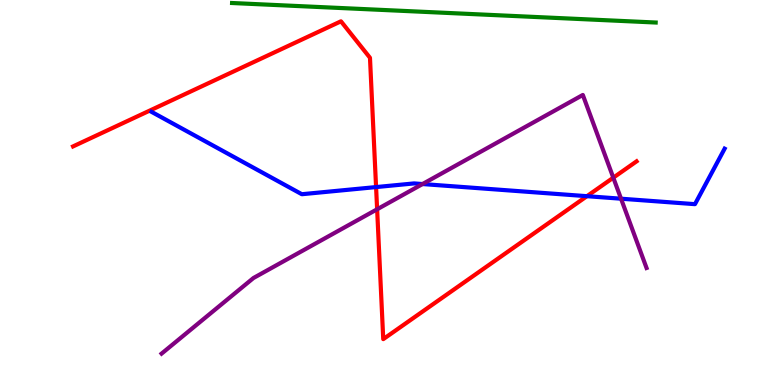[{'lines': ['blue', 'red'], 'intersections': [{'x': 4.85, 'y': 5.14}, {'x': 7.57, 'y': 4.9}]}, {'lines': ['green', 'red'], 'intersections': []}, {'lines': ['purple', 'red'], 'intersections': [{'x': 4.87, 'y': 4.56}, {'x': 7.91, 'y': 5.38}]}, {'lines': ['blue', 'green'], 'intersections': []}, {'lines': ['blue', 'purple'], 'intersections': [{'x': 5.45, 'y': 5.22}, {'x': 8.01, 'y': 4.84}]}, {'lines': ['green', 'purple'], 'intersections': []}]